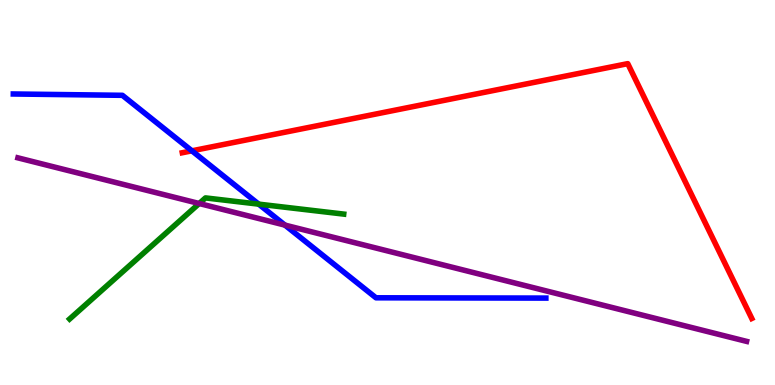[{'lines': ['blue', 'red'], 'intersections': [{'x': 2.48, 'y': 6.08}]}, {'lines': ['green', 'red'], 'intersections': []}, {'lines': ['purple', 'red'], 'intersections': []}, {'lines': ['blue', 'green'], 'intersections': [{'x': 3.34, 'y': 4.7}]}, {'lines': ['blue', 'purple'], 'intersections': [{'x': 3.68, 'y': 4.15}]}, {'lines': ['green', 'purple'], 'intersections': [{'x': 2.57, 'y': 4.71}]}]